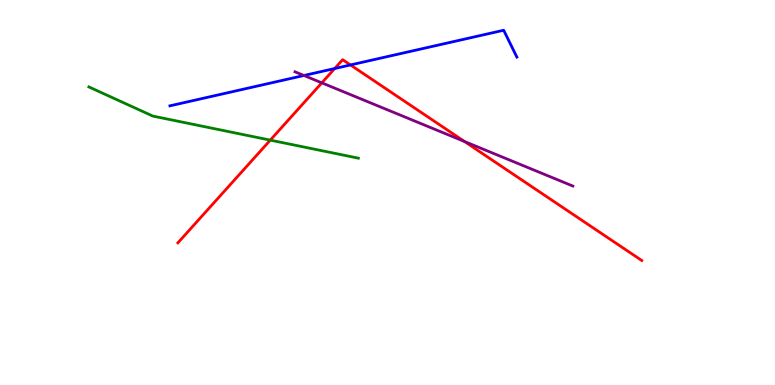[{'lines': ['blue', 'red'], 'intersections': [{'x': 4.32, 'y': 8.22}, {'x': 4.52, 'y': 8.31}]}, {'lines': ['green', 'red'], 'intersections': [{'x': 3.49, 'y': 6.36}]}, {'lines': ['purple', 'red'], 'intersections': [{'x': 4.15, 'y': 7.85}, {'x': 5.99, 'y': 6.32}]}, {'lines': ['blue', 'green'], 'intersections': []}, {'lines': ['blue', 'purple'], 'intersections': [{'x': 3.92, 'y': 8.04}]}, {'lines': ['green', 'purple'], 'intersections': []}]